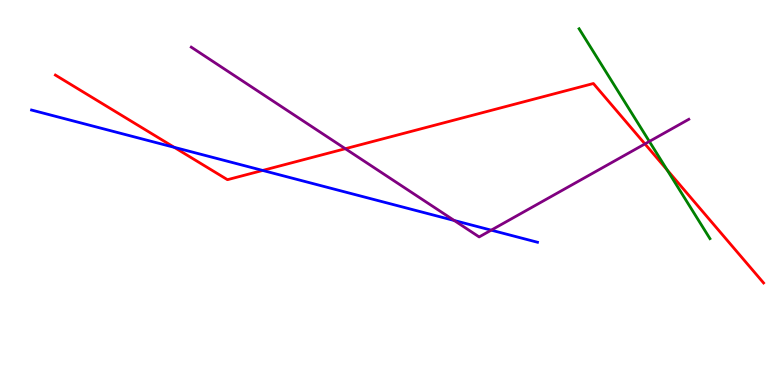[{'lines': ['blue', 'red'], 'intersections': [{'x': 2.25, 'y': 6.17}, {'x': 3.39, 'y': 5.57}]}, {'lines': ['green', 'red'], 'intersections': [{'x': 8.61, 'y': 5.59}]}, {'lines': ['purple', 'red'], 'intersections': [{'x': 4.46, 'y': 6.14}, {'x': 8.32, 'y': 6.26}]}, {'lines': ['blue', 'green'], 'intersections': []}, {'lines': ['blue', 'purple'], 'intersections': [{'x': 5.86, 'y': 4.27}, {'x': 6.34, 'y': 4.02}]}, {'lines': ['green', 'purple'], 'intersections': [{'x': 8.38, 'y': 6.33}]}]